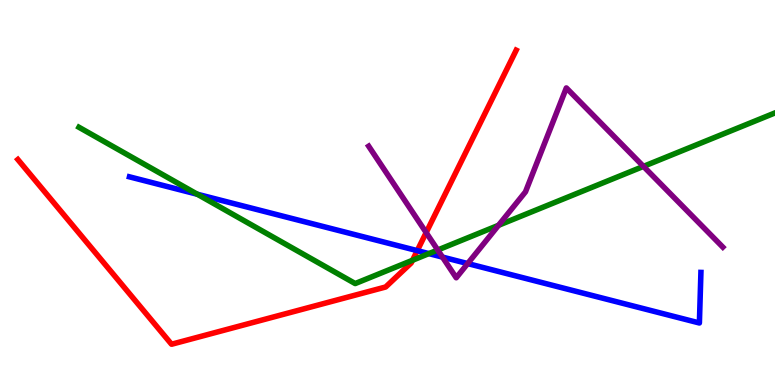[{'lines': ['blue', 'red'], 'intersections': [{'x': 5.38, 'y': 3.49}]}, {'lines': ['green', 'red'], 'intersections': [{'x': 5.32, 'y': 3.24}]}, {'lines': ['purple', 'red'], 'intersections': [{'x': 5.5, 'y': 3.96}]}, {'lines': ['blue', 'green'], 'intersections': [{'x': 2.55, 'y': 4.95}, {'x': 5.53, 'y': 3.41}]}, {'lines': ['blue', 'purple'], 'intersections': [{'x': 5.71, 'y': 3.32}, {'x': 6.03, 'y': 3.15}]}, {'lines': ['green', 'purple'], 'intersections': [{'x': 5.65, 'y': 3.51}, {'x': 6.43, 'y': 4.15}, {'x': 8.3, 'y': 5.68}]}]